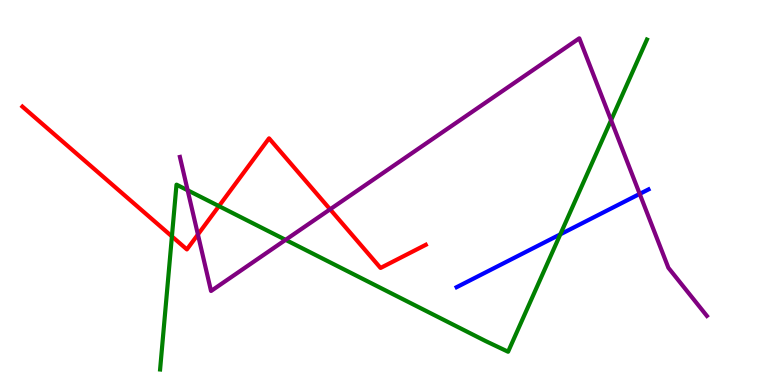[{'lines': ['blue', 'red'], 'intersections': []}, {'lines': ['green', 'red'], 'intersections': [{'x': 2.22, 'y': 3.86}, {'x': 2.82, 'y': 4.65}]}, {'lines': ['purple', 'red'], 'intersections': [{'x': 2.55, 'y': 3.91}, {'x': 4.26, 'y': 4.56}]}, {'lines': ['blue', 'green'], 'intersections': [{'x': 7.23, 'y': 3.91}]}, {'lines': ['blue', 'purple'], 'intersections': [{'x': 8.25, 'y': 4.96}]}, {'lines': ['green', 'purple'], 'intersections': [{'x': 2.42, 'y': 5.06}, {'x': 3.69, 'y': 3.77}, {'x': 7.88, 'y': 6.88}]}]